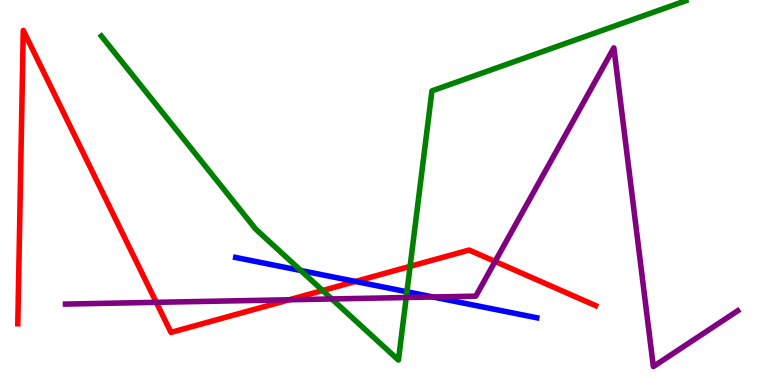[{'lines': ['blue', 'red'], 'intersections': [{'x': 4.59, 'y': 2.69}]}, {'lines': ['green', 'red'], 'intersections': [{'x': 4.16, 'y': 2.45}, {'x': 5.29, 'y': 3.08}]}, {'lines': ['purple', 'red'], 'intersections': [{'x': 2.02, 'y': 2.15}, {'x': 3.73, 'y': 2.21}, {'x': 6.39, 'y': 3.21}]}, {'lines': ['blue', 'green'], 'intersections': [{'x': 3.88, 'y': 2.97}, {'x': 5.25, 'y': 2.42}]}, {'lines': ['blue', 'purple'], 'intersections': [{'x': 5.59, 'y': 2.29}]}, {'lines': ['green', 'purple'], 'intersections': [{'x': 4.28, 'y': 2.24}, {'x': 5.24, 'y': 2.27}]}]